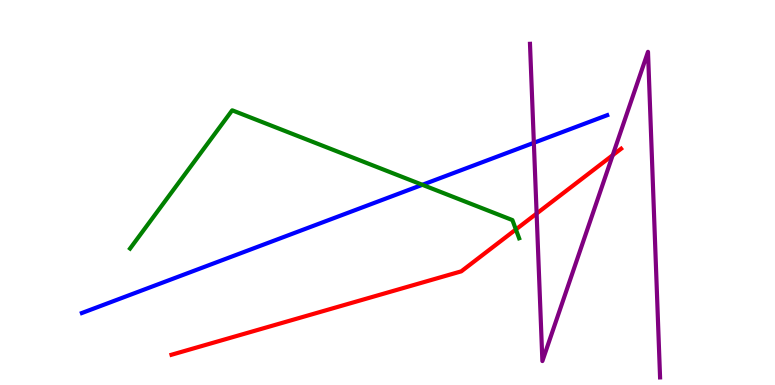[{'lines': ['blue', 'red'], 'intersections': []}, {'lines': ['green', 'red'], 'intersections': [{'x': 6.66, 'y': 4.04}]}, {'lines': ['purple', 'red'], 'intersections': [{'x': 6.92, 'y': 4.45}, {'x': 7.91, 'y': 5.97}]}, {'lines': ['blue', 'green'], 'intersections': [{'x': 5.45, 'y': 5.2}]}, {'lines': ['blue', 'purple'], 'intersections': [{'x': 6.89, 'y': 6.29}]}, {'lines': ['green', 'purple'], 'intersections': []}]